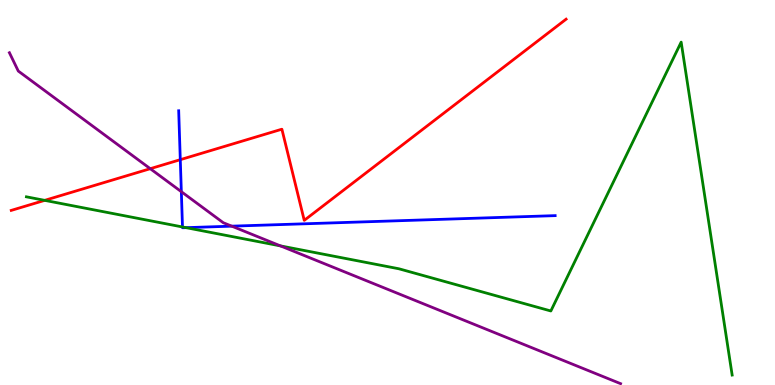[{'lines': ['blue', 'red'], 'intersections': [{'x': 2.33, 'y': 5.85}]}, {'lines': ['green', 'red'], 'intersections': [{'x': 0.577, 'y': 4.8}]}, {'lines': ['purple', 'red'], 'intersections': [{'x': 1.94, 'y': 5.62}]}, {'lines': ['blue', 'green'], 'intersections': [{'x': 2.35, 'y': 4.1}, {'x': 2.4, 'y': 4.09}]}, {'lines': ['blue', 'purple'], 'intersections': [{'x': 2.34, 'y': 5.02}, {'x': 2.99, 'y': 4.13}]}, {'lines': ['green', 'purple'], 'intersections': [{'x': 3.62, 'y': 3.61}]}]